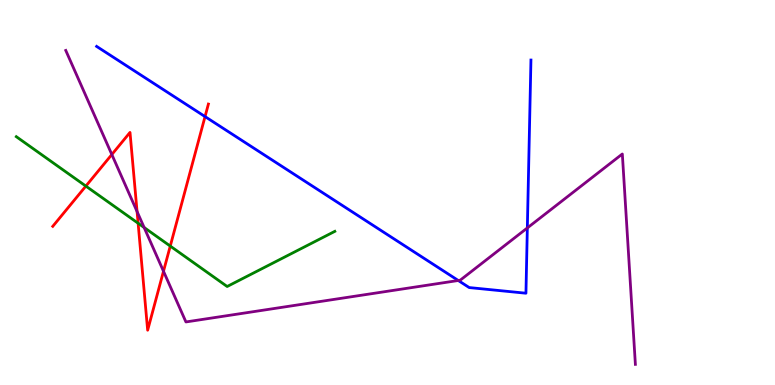[{'lines': ['blue', 'red'], 'intersections': [{'x': 2.65, 'y': 6.97}]}, {'lines': ['green', 'red'], 'intersections': [{'x': 1.11, 'y': 5.17}, {'x': 1.78, 'y': 4.2}, {'x': 2.2, 'y': 3.61}]}, {'lines': ['purple', 'red'], 'intersections': [{'x': 1.44, 'y': 5.99}, {'x': 1.77, 'y': 4.51}, {'x': 2.11, 'y': 2.95}]}, {'lines': ['blue', 'green'], 'intersections': []}, {'lines': ['blue', 'purple'], 'intersections': [{'x': 5.91, 'y': 2.71}, {'x': 6.8, 'y': 4.08}]}, {'lines': ['green', 'purple'], 'intersections': [{'x': 1.86, 'y': 4.09}]}]